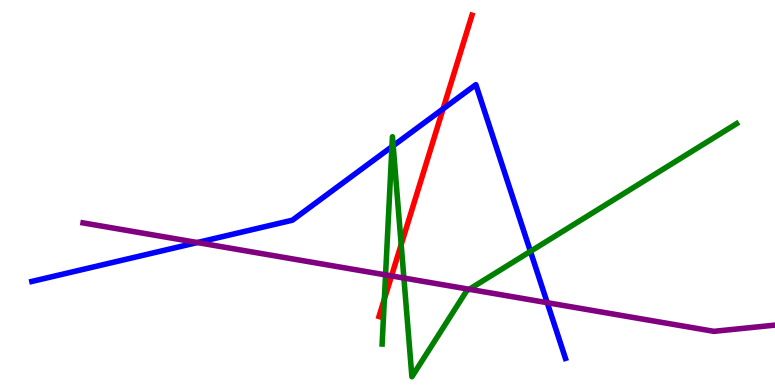[{'lines': ['blue', 'red'], 'intersections': [{'x': 5.72, 'y': 7.17}]}, {'lines': ['green', 'red'], 'intersections': [{'x': 4.96, 'y': 2.23}, {'x': 5.18, 'y': 3.65}]}, {'lines': ['purple', 'red'], 'intersections': [{'x': 5.05, 'y': 2.83}]}, {'lines': ['blue', 'green'], 'intersections': [{'x': 5.06, 'y': 6.19}, {'x': 5.07, 'y': 6.21}, {'x': 6.84, 'y': 3.47}]}, {'lines': ['blue', 'purple'], 'intersections': [{'x': 2.55, 'y': 3.7}, {'x': 7.06, 'y': 2.14}]}, {'lines': ['green', 'purple'], 'intersections': [{'x': 4.98, 'y': 2.86}, {'x': 5.21, 'y': 2.78}, {'x': 6.05, 'y': 2.49}]}]